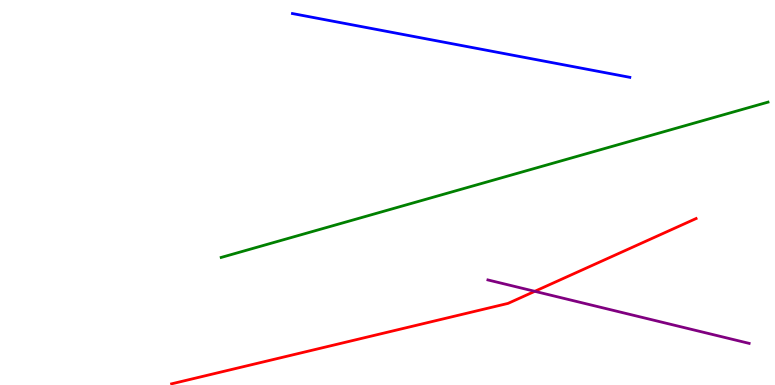[{'lines': ['blue', 'red'], 'intersections': []}, {'lines': ['green', 'red'], 'intersections': []}, {'lines': ['purple', 'red'], 'intersections': [{'x': 6.9, 'y': 2.43}]}, {'lines': ['blue', 'green'], 'intersections': []}, {'lines': ['blue', 'purple'], 'intersections': []}, {'lines': ['green', 'purple'], 'intersections': []}]